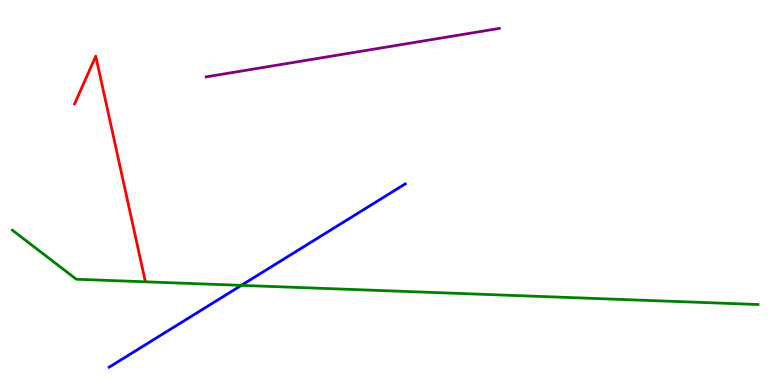[{'lines': ['blue', 'red'], 'intersections': []}, {'lines': ['green', 'red'], 'intersections': []}, {'lines': ['purple', 'red'], 'intersections': []}, {'lines': ['blue', 'green'], 'intersections': [{'x': 3.11, 'y': 2.59}]}, {'lines': ['blue', 'purple'], 'intersections': []}, {'lines': ['green', 'purple'], 'intersections': []}]